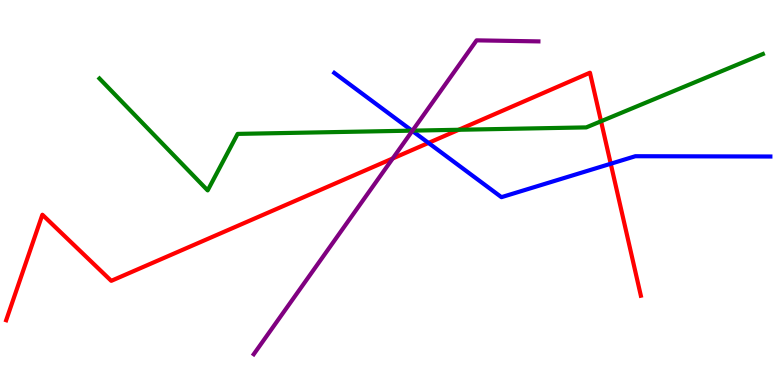[{'lines': ['blue', 'red'], 'intersections': [{'x': 5.53, 'y': 6.29}, {'x': 7.88, 'y': 5.75}]}, {'lines': ['green', 'red'], 'intersections': [{'x': 5.92, 'y': 6.63}, {'x': 7.76, 'y': 6.85}]}, {'lines': ['purple', 'red'], 'intersections': [{'x': 5.07, 'y': 5.88}]}, {'lines': ['blue', 'green'], 'intersections': [{'x': 5.32, 'y': 6.61}]}, {'lines': ['blue', 'purple'], 'intersections': [{'x': 5.32, 'y': 6.6}]}, {'lines': ['green', 'purple'], 'intersections': [{'x': 5.32, 'y': 6.61}]}]